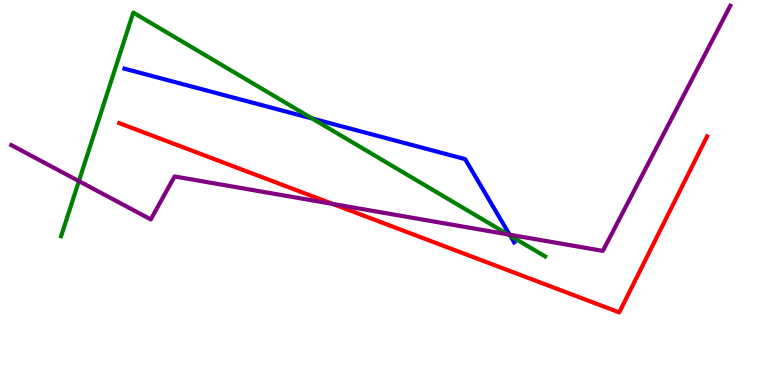[{'lines': ['blue', 'red'], 'intersections': []}, {'lines': ['green', 'red'], 'intersections': []}, {'lines': ['purple', 'red'], 'intersections': [{'x': 4.29, 'y': 4.7}]}, {'lines': ['blue', 'green'], 'intersections': [{'x': 4.03, 'y': 6.92}, {'x': 6.58, 'y': 3.88}]}, {'lines': ['blue', 'purple'], 'intersections': [{'x': 6.58, 'y': 3.9}]}, {'lines': ['green', 'purple'], 'intersections': [{'x': 1.02, 'y': 5.3}, {'x': 6.55, 'y': 3.91}]}]